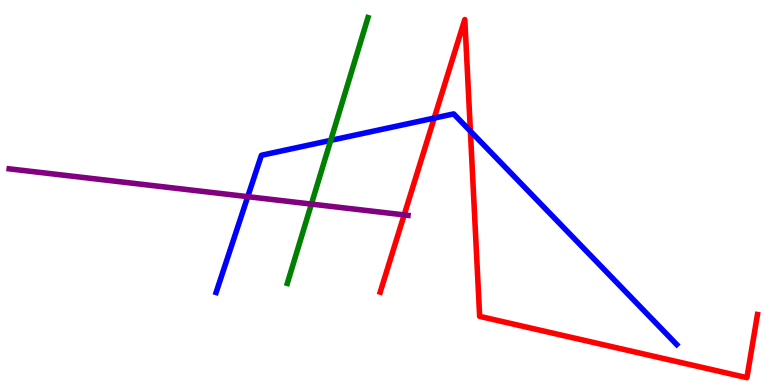[{'lines': ['blue', 'red'], 'intersections': [{'x': 5.6, 'y': 6.93}, {'x': 6.07, 'y': 6.59}]}, {'lines': ['green', 'red'], 'intersections': []}, {'lines': ['purple', 'red'], 'intersections': [{'x': 5.22, 'y': 4.42}]}, {'lines': ['blue', 'green'], 'intersections': [{'x': 4.27, 'y': 6.35}]}, {'lines': ['blue', 'purple'], 'intersections': [{'x': 3.2, 'y': 4.89}]}, {'lines': ['green', 'purple'], 'intersections': [{'x': 4.02, 'y': 4.7}]}]